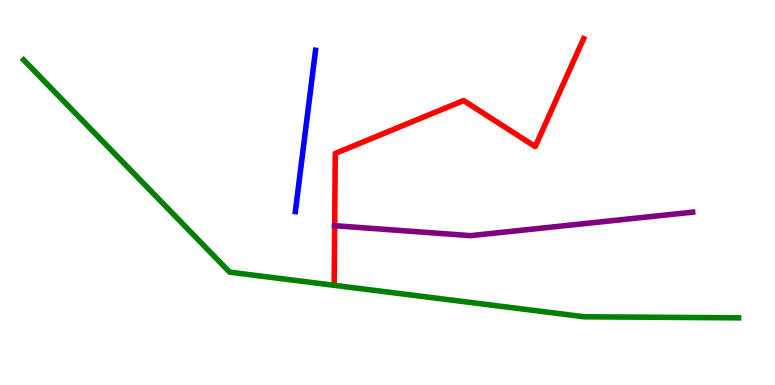[{'lines': ['blue', 'red'], 'intersections': []}, {'lines': ['green', 'red'], 'intersections': []}, {'lines': ['purple', 'red'], 'intersections': [{'x': 4.32, 'y': 4.14}]}, {'lines': ['blue', 'green'], 'intersections': []}, {'lines': ['blue', 'purple'], 'intersections': []}, {'lines': ['green', 'purple'], 'intersections': []}]